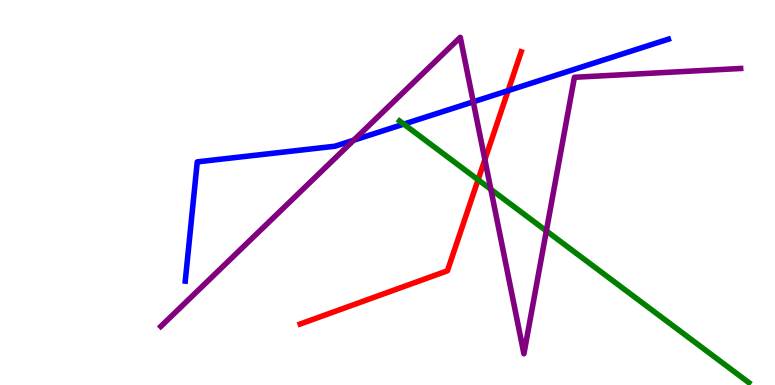[{'lines': ['blue', 'red'], 'intersections': [{'x': 6.56, 'y': 7.65}]}, {'lines': ['green', 'red'], 'intersections': [{'x': 6.17, 'y': 5.33}]}, {'lines': ['purple', 'red'], 'intersections': [{'x': 6.26, 'y': 5.85}]}, {'lines': ['blue', 'green'], 'intersections': [{'x': 5.21, 'y': 6.78}]}, {'lines': ['blue', 'purple'], 'intersections': [{'x': 4.56, 'y': 6.36}, {'x': 6.11, 'y': 7.36}]}, {'lines': ['green', 'purple'], 'intersections': [{'x': 6.33, 'y': 5.08}, {'x': 7.05, 'y': 4.0}]}]